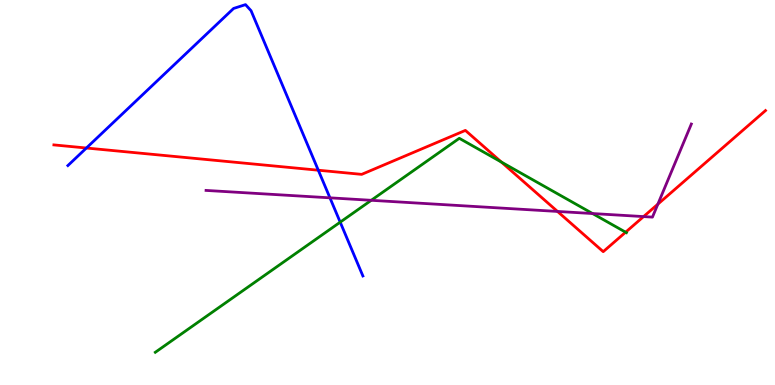[{'lines': ['blue', 'red'], 'intersections': [{'x': 1.11, 'y': 6.16}, {'x': 4.11, 'y': 5.58}]}, {'lines': ['green', 'red'], 'intersections': [{'x': 6.47, 'y': 5.79}, {'x': 8.07, 'y': 3.97}]}, {'lines': ['purple', 'red'], 'intersections': [{'x': 7.19, 'y': 4.51}, {'x': 8.3, 'y': 4.37}, {'x': 8.49, 'y': 4.7}]}, {'lines': ['blue', 'green'], 'intersections': [{'x': 4.39, 'y': 4.23}]}, {'lines': ['blue', 'purple'], 'intersections': [{'x': 4.26, 'y': 4.86}]}, {'lines': ['green', 'purple'], 'intersections': [{'x': 4.79, 'y': 4.8}, {'x': 7.65, 'y': 4.45}]}]